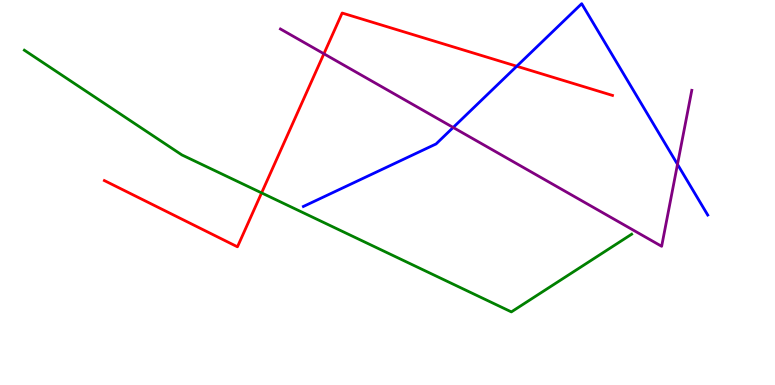[{'lines': ['blue', 'red'], 'intersections': [{'x': 6.67, 'y': 8.28}]}, {'lines': ['green', 'red'], 'intersections': [{'x': 3.38, 'y': 4.99}]}, {'lines': ['purple', 'red'], 'intersections': [{'x': 4.18, 'y': 8.6}]}, {'lines': ['blue', 'green'], 'intersections': []}, {'lines': ['blue', 'purple'], 'intersections': [{'x': 5.85, 'y': 6.69}, {'x': 8.74, 'y': 5.73}]}, {'lines': ['green', 'purple'], 'intersections': []}]